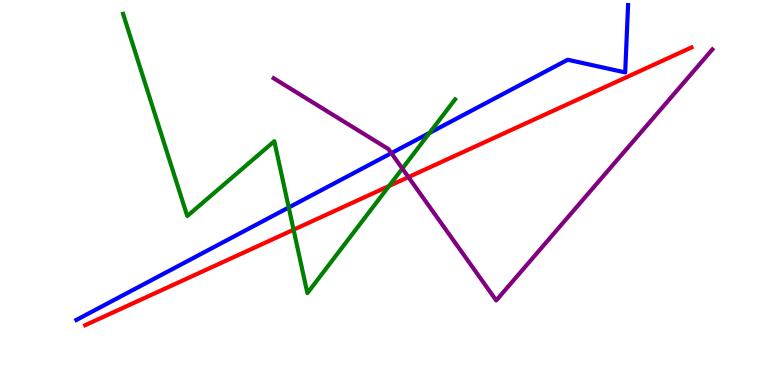[{'lines': ['blue', 'red'], 'intersections': []}, {'lines': ['green', 'red'], 'intersections': [{'x': 3.79, 'y': 4.03}, {'x': 5.02, 'y': 5.17}]}, {'lines': ['purple', 'red'], 'intersections': [{'x': 5.27, 'y': 5.4}]}, {'lines': ['blue', 'green'], 'intersections': [{'x': 3.73, 'y': 4.61}, {'x': 5.54, 'y': 6.55}]}, {'lines': ['blue', 'purple'], 'intersections': [{'x': 5.05, 'y': 6.02}]}, {'lines': ['green', 'purple'], 'intersections': [{'x': 5.19, 'y': 5.62}]}]